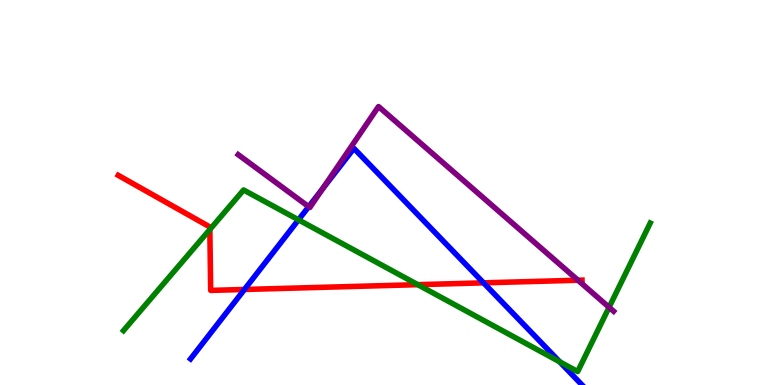[{'lines': ['blue', 'red'], 'intersections': [{'x': 3.15, 'y': 2.48}, {'x': 6.24, 'y': 2.65}]}, {'lines': ['green', 'red'], 'intersections': [{'x': 2.71, 'y': 4.04}, {'x': 5.39, 'y': 2.61}]}, {'lines': ['purple', 'red'], 'intersections': [{'x': 7.46, 'y': 2.72}]}, {'lines': ['blue', 'green'], 'intersections': [{'x': 3.85, 'y': 4.29}, {'x': 7.22, 'y': 0.603}]}, {'lines': ['blue', 'purple'], 'intersections': [{'x': 3.98, 'y': 4.63}, {'x': 4.16, 'y': 5.09}]}, {'lines': ['green', 'purple'], 'intersections': [{'x': 7.86, 'y': 2.02}]}]